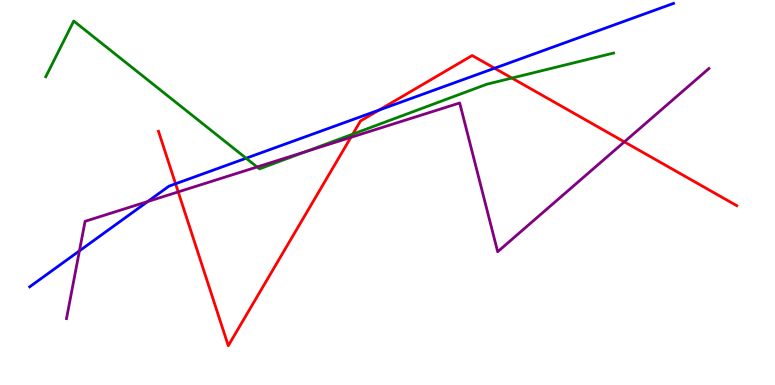[{'lines': ['blue', 'red'], 'intersections': [{'x': 2.27, 'y': 5.23}, {'x': 4.89, 'y': 7.14}, {'x': 6.38, 'y': 8.23}]}, {'lines': ['green', 'red'], 'intersections': [{'x': 4.55, 'y': 6.52}, {'x': 6.61, 'y': 7.97}]}, {'lines': ['purple', 'red'], 'intersections': [{'x': 2.3, 'y': 5.02}, {'x': 4.53, 'y': 6.43}, {'x': 8.06, 'y': 6.32}]}, {'lines': ['blue', 'green'], 'intersections': [{'x': 3.18, 'y': 5.89}]}, {'lines': ['blue', 'purple'], 'intersections': [{'x': 1.02, 'y': 3.48}, {'x': 1.91, 'y': 4.76}]}, {'lines': ['green', 'purple'], 'intersections': [{'x': 3.32, 'y': 5.66}, {'x': 3.95, 'y': 6.07}]}]